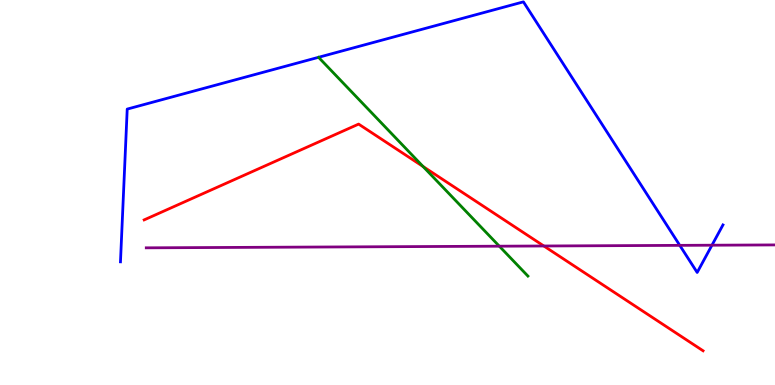[{'lines': ['blue', 'red'], 'intersections': []}, {'lines': ['green', 'red'], 'intersections': [{'x': 5.46, 'y': 5.68}]}, {'lines': ['purple', 'red'], 'intersections': [{'x': 7.02, 'y': 3.61}]}, {'lines': ['blue', 'green'], 'intersections': []}, {'lines': ['blue', 'purple'], 'intersections': [{'x': 8.77, 'y': 3.63}, {'x': 9.19, 'y': 3.63}]}, {'lines': ['green', 'purple'], 'intersections': [{'x': 6.44, 'y': 3.61}]}]